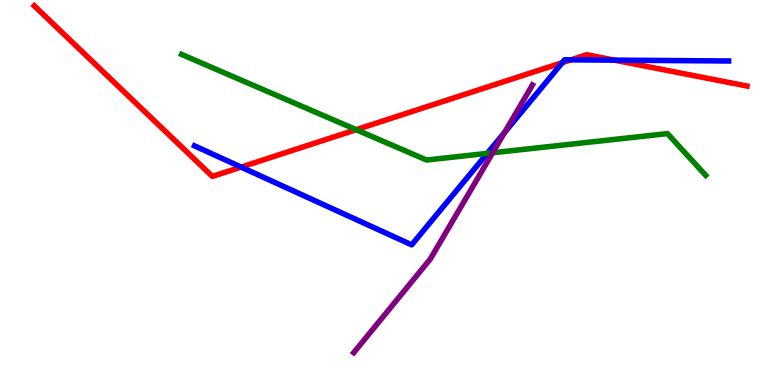[{'lines': ['blue', 'red'], 'intersections': [{'x': 3.11, 'y': 5.66}, {'x': 7.25, 'y': 8.37}, {'x': 7.37, 'y': 8.45}, {'x': 7.93, 'y': 8.44}]}, {'lines': ['green', 'red'], 'intersections': [{'x': 4.6, 'y': 6.63}]}, {'lines': ['purple', 'red'], 'intersections': []}, {'lines': ['blue', 'green'], 'intersections': [{'x': 6.29, 'y': 6.02}]}, {'lines': ['blue', 'purple'], 'intersections': [{'x': 6.51, 'y': 6.56}]}, {'lines': ['green', 'purple'], 'intersections': [{'x': 6.36, 'y': 6.03}]}]